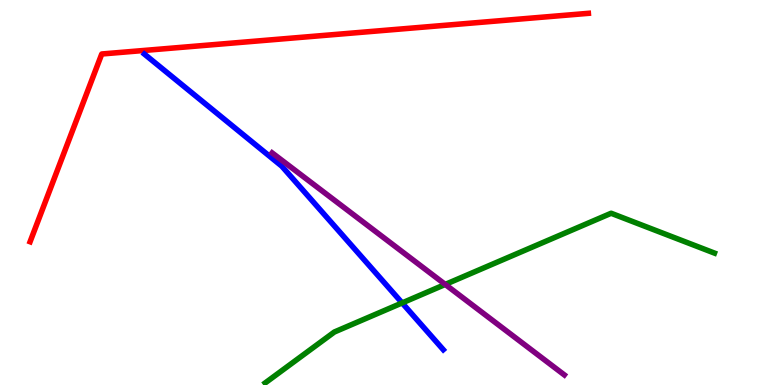[{'lines': ['blue', 'red'], 'intersections': []}, {'lines': ['green', 'red'], 'intersections': []}, {'lines': ['purple', 'red'], 'intersections': []}, {'lines': ['blue', 'green'], 'intersections': [{'x': 5.19, 'y': 2.13}]}, {'lines': ['blue', 'purple'], 'intersections': []}, {'lines': ['green', 'purple'], 'intersections': [{'x': 5.75, 'y': 2.61}]}]